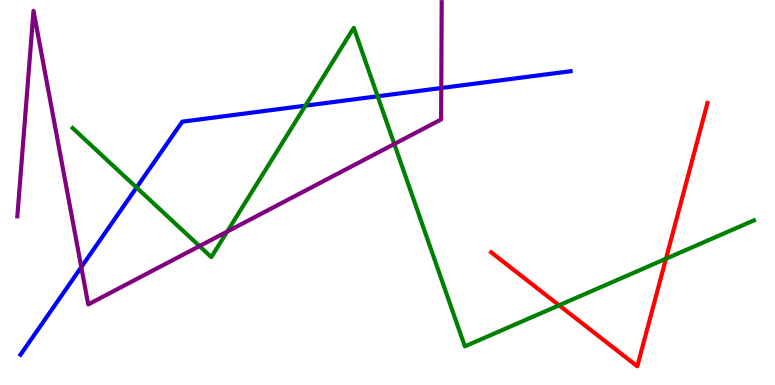[{'lines': ['blue', 'red'], 'intersections': []}, {'lines': ['green', 'red'], 'intersections': [{'x': 7.21, 'y': 2.07}, {'x': 8.59, 'y': 3.28}]}, {'lines': ['purple', 'red'], 'intersections': []}, {'lines': ['blue', 'green'], 'intersections': [{'x': 1.76, 'y': 5.13}, {'x': 3.94, 'y': 7.26}, {'x': 4.87, 'y': 7.5}]}, {'lines': ['blue', 'purple'], 'intersections': [{'x': 1.05, 'y': 3.06}, {'x': 5.69, 'y': 7.71}]}, {'lines': ['green', 'purple'], 'intersections': [{'x': 2.57, 'y': 3.61}, {'x': 2.93, 'y': 3.98}, {'x': 5.09, 'y': 6.26}]}]